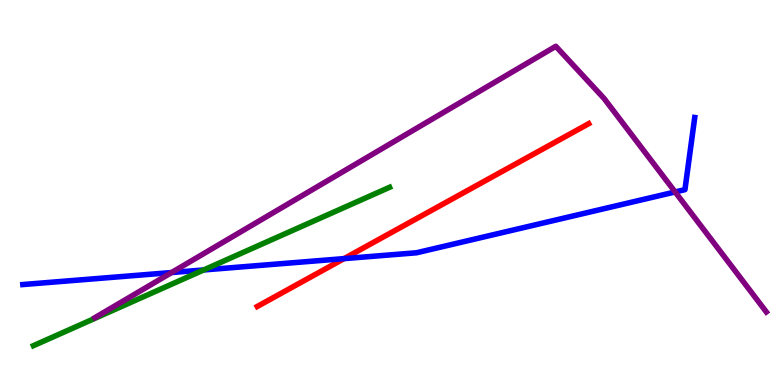[{'lines': ['blue', 'red'], 'intersections': [{'x': 4.44, 'y': 3.28}]}, {'lines': ['green', 'red'], 'intersections': []}, {'lines': ['purple', 'red'], 'intersections': []}, {'lines': ['blue', 'green'], 'intersections': [{'x': 2.63, 'y': 2.99}]}, {'lines': ['blue', 'purple'], 'intersections': [{'x': 2.21, 'y': 2.92}, {'x': 8.71, 'y': 5.01}]}, {'lines': ['green', 'purple'], 'intersections': []}]